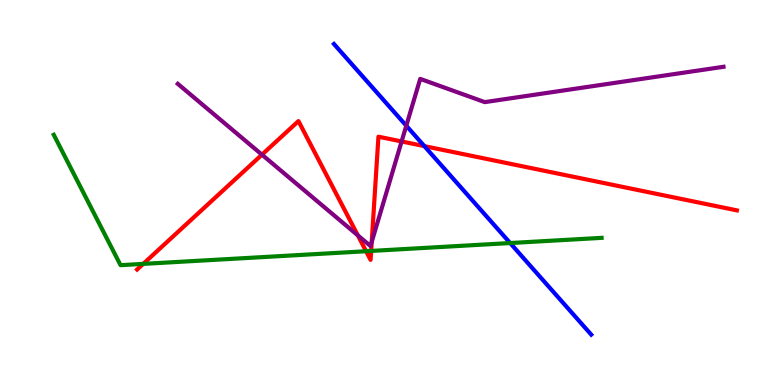[{'lines': ['blue', 'red'], 'intersections': [{'x': 5.48, 'y': 6.2}]}, {'lines': ['green', 'red'], 'intersections': [{'x': 1.85, 'y': 3.15}, {'x': 4.72, 'y': 3.47}, {'x': 4.79, 'y': 3.48}]}, {'lines': ['purple', 'red'], 'intersections': [{'x': 3.38, 'y': 5.98}, {'x': 4.62, 'y': 3.89}, {'x': 4.8, 'y': 3.72}, {'x': 5.18, 'y': 6.33}]}, {'lines': ['blue', 'green'], 'intersections': [{'x': 6.58, 'y': 3.69}]}, {'lines': ['blue', 'purple'], 'intersections': [{'x': 5.24, 'y': 6.73}]}, {'lines': ['green', 'purple'], 'intersections': []}]